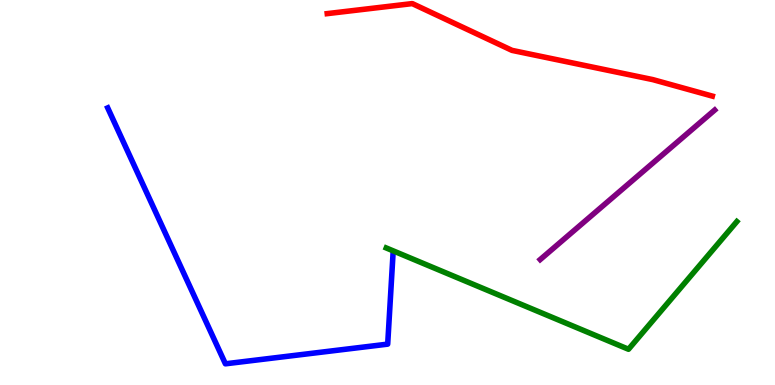[{'lines': ['blue', 'red'], 'intersections': []}, {'lines': ['green', 'red'], 'intersections': []}, {'lines': ['purple', 'red'], 'intersections': []}, {'lines': ['blue', 'green'], 'intersections': []}, {'lines': ['blue', 'purple'], 'intersections': []}, {'lines': ['green', 'purple'], 'intersections': []}]